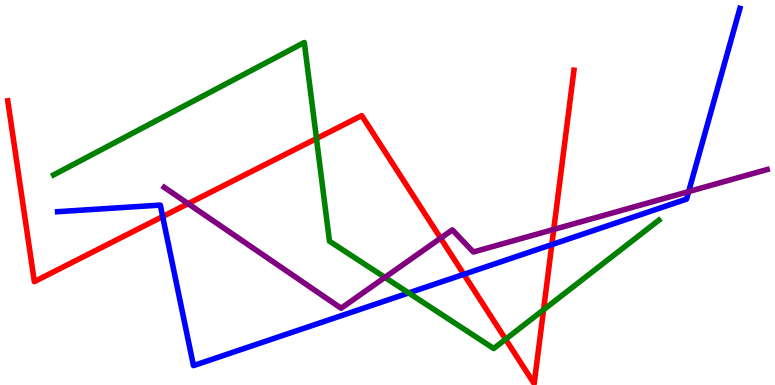[{'lines': ['blue', 'red'], 'intersections': [{'x': 2.1, 'y': 4.38}, {'x': 5.99, 'y': 2.88}, {'x': 7.12, 'y': 3.65}]}, {'lines': ['green', 'red'], 'intersections': [{'x': 4.08, 'y': 6.4}, {'x': 6.52, 'y': 1.19}, {'x': 7.01, 'y': 1.95}]}, {'lines': ['purple', 'red'], 'intersections': [{'x': 2.43, 'y': 4.71}, {'x': 5.69, 'y': 3.81}, {'x': 7.15, 'y': 4.04}]}, {'lines': ['blue', 'green'], 'intersections': [{'x': 5.27, 'y': 2.39}]}, {'lines': ['blue', 'purple'], 'intersections': [{'x': 8.89, 'y': 5.02}]}, {'lines': ['green', 'purple'], 'intersections': [{'x': 4.97, 'y': 2.79}]}]